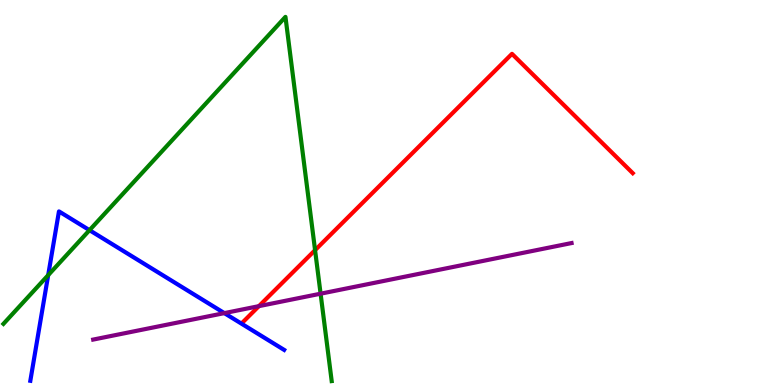[{'lines': ['blue', 'red'], 'intersections': []}, {'lines': ['green', 'red'], 'intersections': [{'x': 4.07, 'y': 3.5}]}, {'lines': ['purple', 'red'], 'intersections': [{'x': 3.34, 'y': 2.05}]}, {'lines': ['blue', 'green'], 'intersections': [{'x': 0.622, 'y': 2.85}, {'x': 1.15, 'y': 4.02}]}, {'lines': ['blue', 'purple'], 'intersections': [{'x': 2.89, 'y': 1.87}]}, {'lines': ['green', 'purple'], 'intersections': [{'x': 4.14, 'y': 2.37}]}]